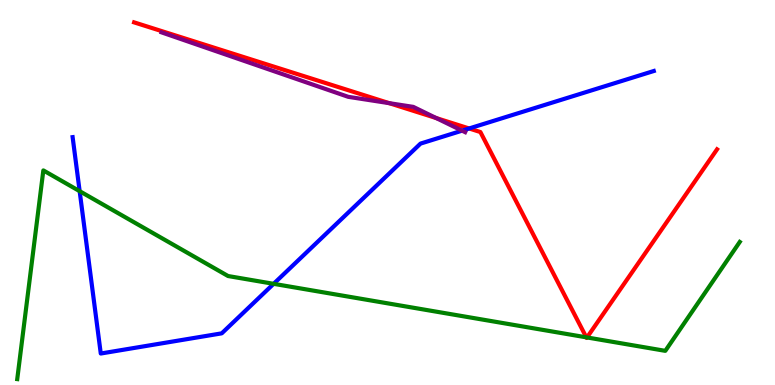[{'lines': ['blue', 'red'], 'intersections': [{'x': 6.05, 'y': 6.66}]}, {'lines': ['green', 'red'], 'intersections': [{'x': 7.57, 'y': 1.24}, {'x': 7.57, 'y': 1.24}]}, {'lines': ['purple', 'red'], 'intersections': [{'x': 5.02, 'y': 7.32}, {'x': 5.63, 'y': 6.93}]}, {'lines': ['blue', 'green'], 'intersections': [{'x': 1.03, 'y': 5.03}, {'x': 3.53, 'y': 2.63}]}, {'lines': ['blue', 'purple'], 'intersections': [{'x': 5.96, 'y': 6.61}]}, {'lines': ['green', 'purple'], 'intersections': []}]